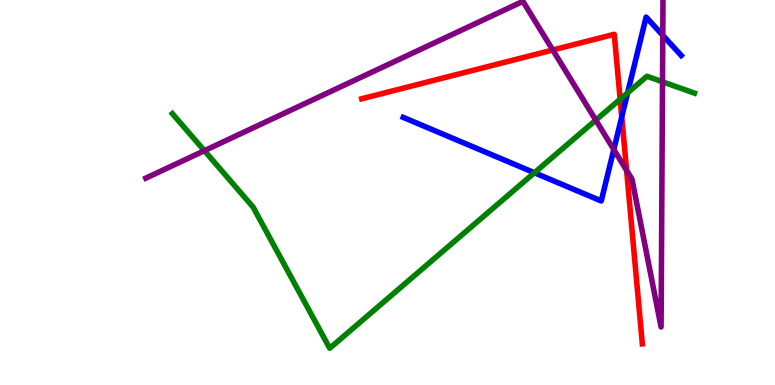[{'lines': ['blue', 'red'], 'intersections': [{'x': 8.02, 'y': 6.96}]}, {'lines': ['green', 'red'], 'intersections': [{'x': 8.0, 'y': 7.42}]}, {'lines': ['purple', 'red'], 'intersections': [{'x': 7.13, 'y': 8.7}, {'x': 8.09, 'y': 5.57}]}, {'lines': ['blue', 'green'], 'intersections': [{'x': 6.9, 'y': 5.51}, {'x': 8.1, 'y': 7.59}]}, {'lines': ['blue', 'purple'], 'intersections': [{'x': 7.92, 'y': 6.12}, {'x': 8.55, 'y': 9.08}]}, {'lines': ['green', 'purple'], 'intersections': [{'x': 2.64, 'y': 6.09}, {'x': 7.69, 'y': 6.88}, {'x': 8.55, 'y': 7.88}]}]